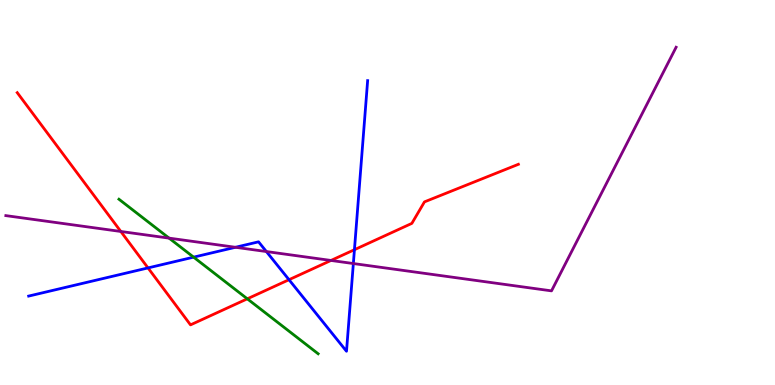[{'lines': ['blue', 'red'], 'intersections': [{'x': 1.91, 'y': 3.04}, {'x': 3.73, 'y': 2.73}, {'x': 4.57, 'y': 3.51}]}, {'lines': ['green', 'red'], 'intersections': [{'x': 3.19, 'y': 2.24}]}, {'lines': ['purple', 'red'], 'intersections': [{'x': 1.56, 'y': 3.99}, {'x': 4.27, 'y': 3.23}]}, {'lines': ['blue', 'green'], 'intersections': [{'x': 2.5, 'y': 3.32}]}, {'lines': ['blue', 'purple'], 'intersections': [{'x': 3.04, 'y': 3.58}, {'x': 3.44, 'y': 3.47}, {'x': 4.56, 'y': 3.15}]}, {'lines': ['green', 'purple'], 'intersections': [{'x': 2.18, 'y': 3.81}]}]